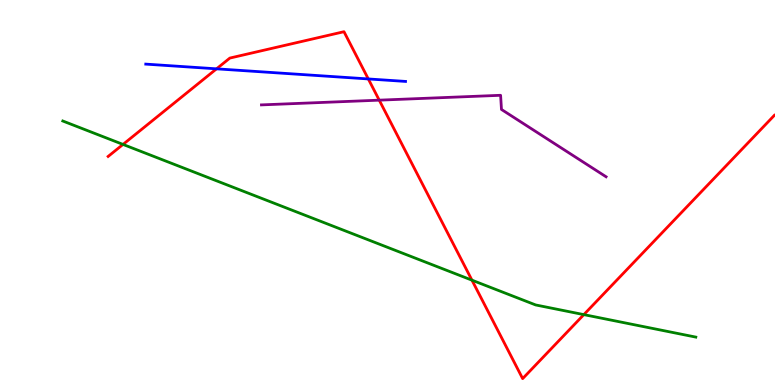[{'lines': ['blue', 'red'], 'intersections': [{'x': 2.79, 'y': 8.21}, {'x': 4.75, 'y': 7.95}]}, {'lines': ['green', 'red'], 'intersections': [{'x': 1.59, 'y': 6.25}, {'x': 6.09, 'y': 2.72}, {'x': 7.53, 'y': 1.83}]}, {'lines': ['purple', 'red'], 'intersections': [{'x': 4.89, 'y': 7.4}]}, {'lines': ['blue', 'green'], 'intersections': []}, {'lines': ['blue', 'purple'], 'intersections': []}, {'lines': ['green', 'purple'], 'intersections': []}]